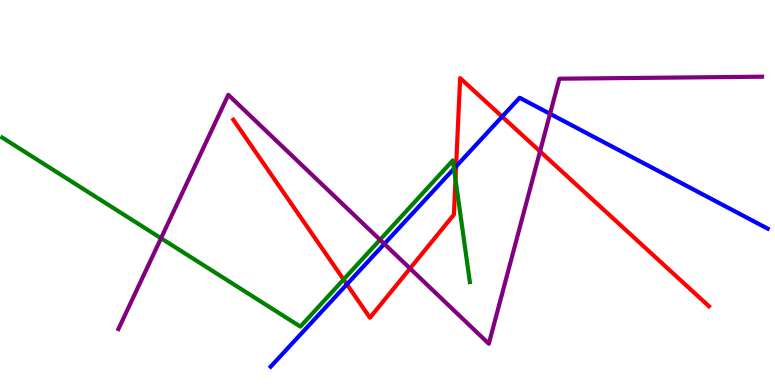[{'lines': ['blue', 'red'], 'intersections': [{'x': 4.48, 'y': 2.61}, {'x': 5.89, 'y': 5.68}, {'x': 6.48, 'y': 6.97}]}, {'lines': ['green', 'red'], 'intersections': [{'x': 4.43, 'y': 2.74}, {'x': 5.88, 'y': 5.34}]}, {'lines': ['purple', 'red'], 'intersections': [{'x': 5.29, 'y': 3.03}, {'x': 6.97, 'y': 6.07}]}, {'lines': ['blue', 'green'], 'intersections': [{'x': 5.86, 'y': 5.62}]}, {'lines': ['blue', 'purple'], 'intersections': [{'x': 4.96, 'y': 3.66}, {'x': 7.1, 'y': 7.04}]}, {'lines': ['green', 'purple'], 'intersections': [{'x': 2.08, 'y': 3.81}, {'x': 4.9, 'y': 3.77}]}]